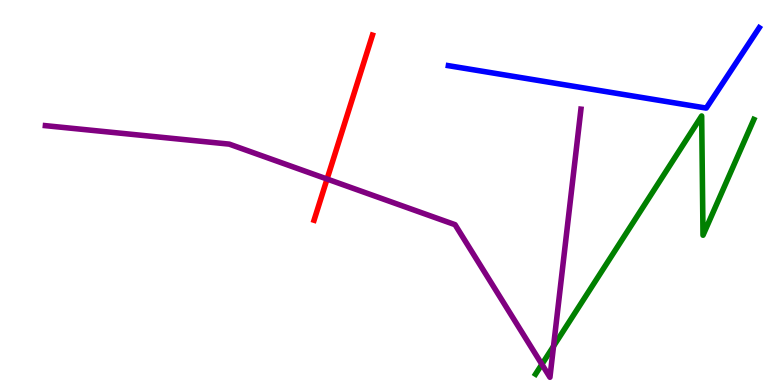[{'lines': ['blue', 'red'], 'intersections': []}, {'lines': ['green', 'red'], 'intersections': []}, {'lines': ['purple', 'red'], 'intersections': [{'x': 4.22, 'y': 5.35}]}, {'lines': ['blue', 'green'], 'intersections': []}, {'lines': ['blue', 'purple'], 'intersections': []}, {'lines': ['green', 'purple'], 'intersections': [{'x': 6.99, 'y': 0.537}, {'x': 7.14, 'y': 1.01}]}]